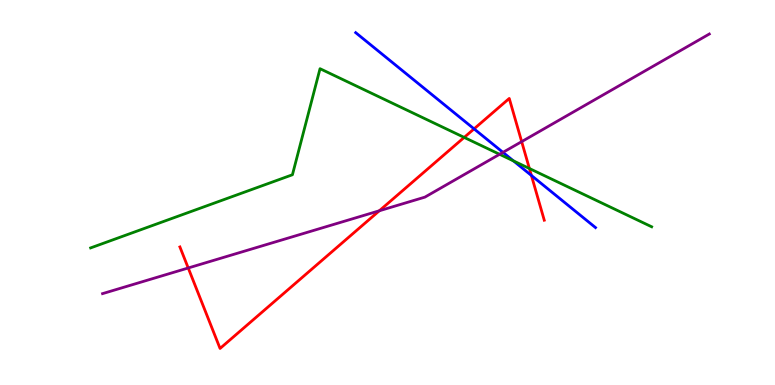[{'lines': ['blue', 'red'], 'intersections': [{'x': 6.12, 'y': 6.65}, {'x': 6.86, 'y': 5.44}]}, {'lines': ['green', 'red'], 'intersections': [{'x': 5.99, 'y': 6.43}, {'x': 6.83, 'y': 5.62}]}, {'lines': ['purple', 'red'], 'intersections': [{'x': 2.43, 'y': 3.04}, {'x': 4.89, 'y': 4.53}, {'x': 6.73, 'y': 6.32}]}, {'lines': ['blue', 'green'], 'intersections': [{'x': 6.63, 'y': 5.82}]}, {'lines': ['blue', 'purple'], 'intersections': [{'x': 6.49, 'y': 6.04}]}, {'lines': ['green', 'purple'], 'intersections': [{'x': 6.45, 'y': 5.99}]}]